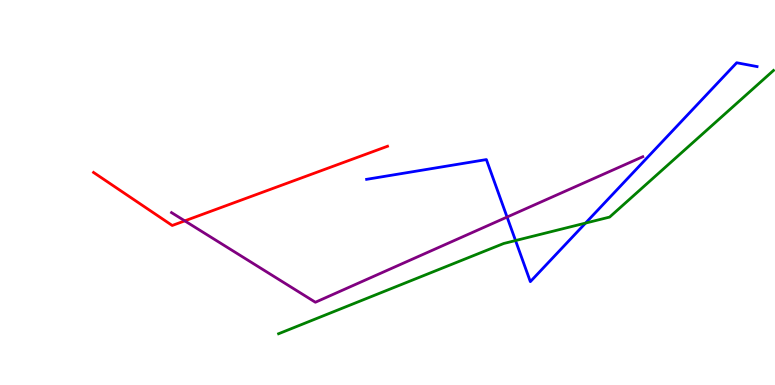[{'lines': ['blue', 'red'], 'intersections': []}, {'lines': ['green', 'red'], 'intersections': []}, {'lines': ['purple', 'red'], 'intersections': [{'x': 2.38, 'y': 4.26}]}, {'lines': ['blue', 'green'], 'intersections': [{'x': 6.65, 'y': 3.75}, {'x': 7.56, 'y': 4.21}]}, {'lines': ['blue', 'purple'], 'intersections': [{'x': 6.54, 'y': 4.36}]}, {'lines': ['green', 'purple'], 'intersections': []}]